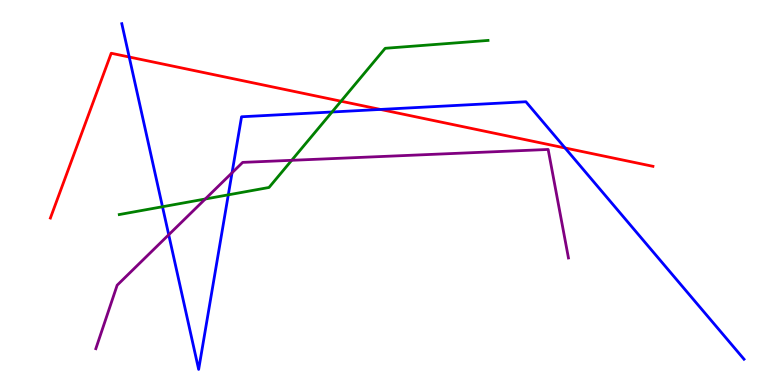[{'lines': ['blue', 'red'], 'intersections': [{'x': 1.67, 'y': 8.52}, {'x': 4.91, 'y': 7.16}, {'x': 7.29, 'y': 6.16}]}, {'lines': ['green', 'red'], 'intersections': [{'x': 4.4, 'y': 7.37}]}, {'lines': ['purple', 'red'], 'intersections': []}, {'lines': ['blue', 'green'], 'intersections': [{'x': 2.1, 'y': 4.63}, {'x': 2.95, 'y': 4.94}, {'x': 4.28, 'y': 7.09}]}, {'lines': ['blue', 'purple'], 'intersections': [{'x': 2.18, 'y': 3.9}, {'x': 2.99, 'y': 5.51}]}, {'lines': ['green', 'purple'], 'intersections': [{'x': 2.65, 'y': 4.83}, {'x': 3.76, 'y': 5.84}]}]